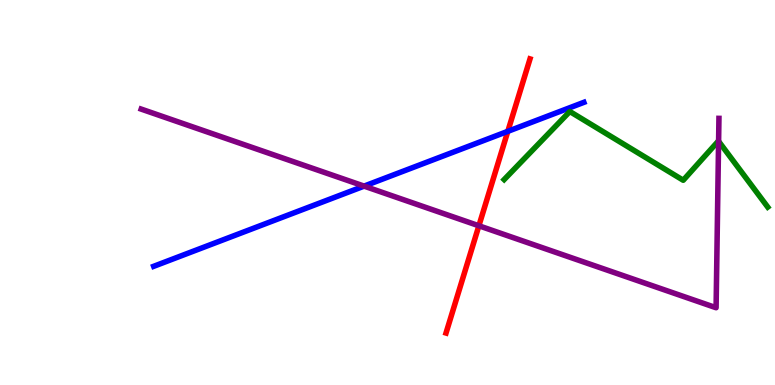[{'lines': ['blue', 'red'], 'intersections': [{'x': 6.55, 'y': 6.59}]}, {'lines': ['green', 'red'], 'intersections': []}, {'lines': ['purple', 'red'], 'intersections': [{'x': 6.18, 'y': 4.14}]}, {'lines': ['blue', 'green'], 'intersections': []}, {'lines': ['blue', 'purple'], 'intersections': [{'x': 4.7, 'y': 5.17}]}, {'lines': ['green', 'purple'], 'intersections': [{'x': 9.27, 'y': 6.33}]}]